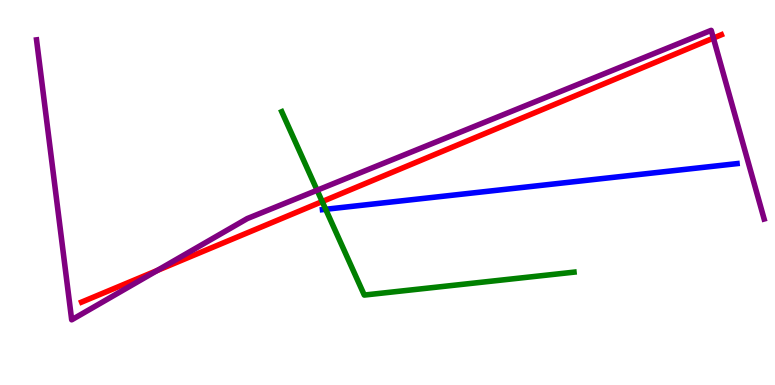[{'lines': ['blue', 'red'], 'intersections': []}, {'lines': ['green', 'red'], 'intersections': [{'x': 4.16, 'y': 4.76}]}, {'lines': ['purple', 'red'], 'intersections': [{'x': 2.03, 'y': 2.97}, {'x': 9.2, 'y': 9.01}]}, {'lines': ['blue', 'green'], 'intersections': [{'x': 4.2, 'y': 4.56}]}, {'lines': ['blue', 'purple'], 'intersections': []}, {'lines': ['green', 'purple'], 'intersections': [{'x': 4.09, 'y': 5.06}]}]